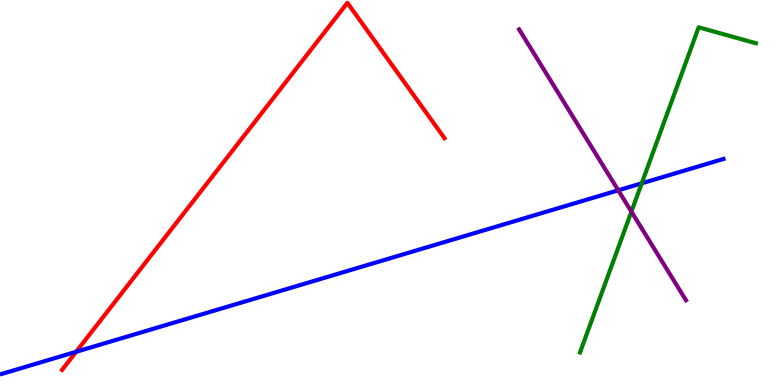[{'lines': ['blue', 'red'], 'intersections': [{'x': 0.982, 'y': 0.863}]}, {'lines': ['green', 'red'], 'intersections': []}, {'lines': ['purple', 'red'], 'intersections': []}, {'lines': ['blue', 'green'], 'intersections': [{'x': 8.28, 'y': 5.24}]}, {'lines': ['blue', 'purple'], 'intersections': [{'x': 7.98, 'y': 5.06}]}, {'lines': ['green', 'purple'], 'intersections': [{'x': 8.15, 'y': 4.5}]}]